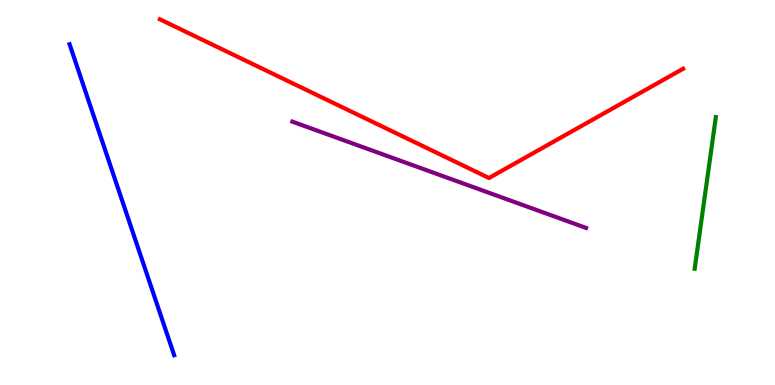[{'lines': ['blue', 'red'], 'intersections': []}, {'lines': ['green', 'red'], 'intersections': []}, {'lines': ['purple', 'red'], 'intersections': []}, {'lines': ['blue', 'green'], 'intersections': []}, {'lines': ['blue', 'purple'], 'intersections': []}, {'lines': ['green', 'purple'], 'intersections': []}]